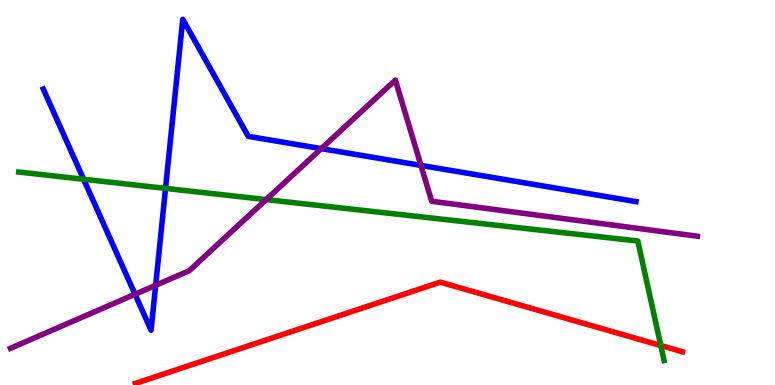[{'lines': ['blue', 'red'], 'intersections': []}, {'lines': ['green', 'red'], 'intersections': [{'x': 8.53, 'y': 1.03}]}, {'lines': ['purple', 'red'], 'intersections': []}, {'lines': ['blue', 'green'], 'intersections': [{'x': 1.08, 'y': 5.34}, {'x': 2.14, 'y': 5.11}]}, {'lines': ['blue', 'purple'], 'intersections': [{'x': 1.74, 'y': 2.36}, {'x': 2.01, 'y': 2.59}, {'x': 4.15, 'y': 6.14}, {'x': 5.43, 'y': 5.7}]}, {'lines': ['green', 'purple'], 'intersections': [{'x': 3.43, 'y': 4.82}]}]